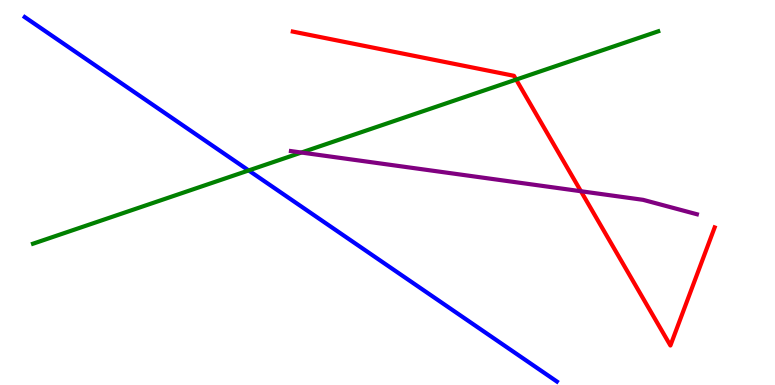[{'lines': ['blue', 'red'], 'intersections': []}, {'lines': ['green', 'red'], 'intersections': [{'x': 6.66, 'y': 7.93}]}, {'lines': ['purple', 'red'], 'intersections': [{'x': 7.5, 'y': 5.03}]}, {'lines': ['blue', 'green'], 'intersections': [{'x': 3.21, 'y': 5.57}]}, {'lines': ['blue', 'purple'], 'intersections': []}, {'lines': ['green', 'purple'], 'intersections': [{'x': 3.89, 'y': 6.04}]}]